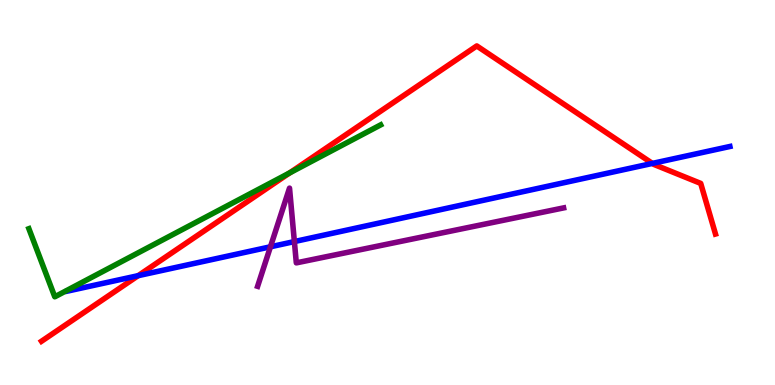[{'lines': ['blue', 'red'], 'intersections': [{'x': 1.78, 'y': 2.84}, {'x': 8.42, 'y': 5.76}]}, {'lines': ['green', 'red'], 'intersections': [{'x': 3.74, 'y': 5.51}]}, {'lines': ['purple', 'red'], 'intersections': []}, {'lines': ['blue', 'green'], 'intersections': []}, {'lines': ['blue', 'purple'], 'intersections': [{'x': 3.49, 'y': 3.59}, {'x': 3.8, 'y': 3.73}]}, {'lines': ['green', 'purple'], 'intersections': []}]